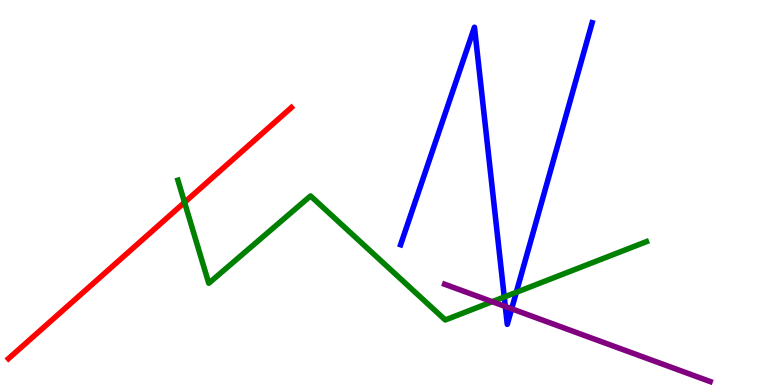[{'lines': ['blue', 'red'], 'intersections': []}, {'lines': ['green', 'red'], 'intersections': [{'x': 2.38, 'y': 4.74}]}, {'lines': ['purple', 'red'], 'intersections': []}, {'lines': ['blue', 'green'], 'intersections': [{'x': 6.51, 'y': 2.29}, {'x': 6.66, 'y': 2.41}]}, {'lines': ['blue', 'purple'], 'intersections': [{'x': 6.52, 'y': 2.04}, {'x': 6.6, 'y': 1.98}]}, {'lines': ['green', 'purple'], 'intersections': [{'x': 6.35, 'y': 2.16}]}]